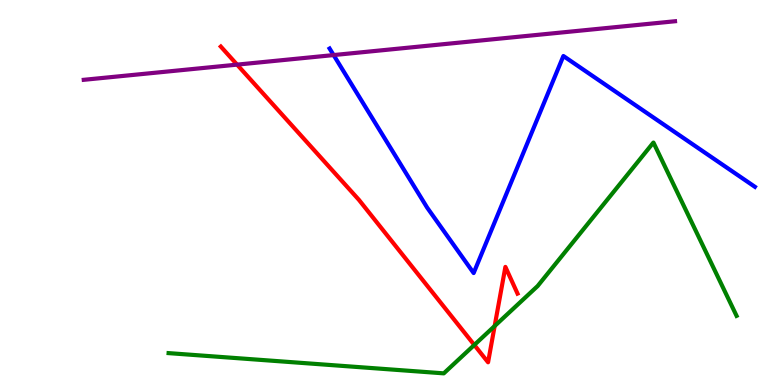[{'lines': ['blue', 'red'], 'intersections': []}, {'lines': ['green', 'red'], 'intersections': [{'x': 6.12, 'y': 1.04}, {'x': 6.38, 'y': 1.53}]}, {'lines': ['purple', 'red'], 'intersections': [{'x': 3.06, 'y': 8.32}]}, {'lines': ['blue', 'green'], 'intersections': []}, {'lines': ['blue', 'purple'], 'intersections': [{'x': 4.3, 'y': 8.57}]}, {'lines': ['green', 'purple'], 'intersections': []}]